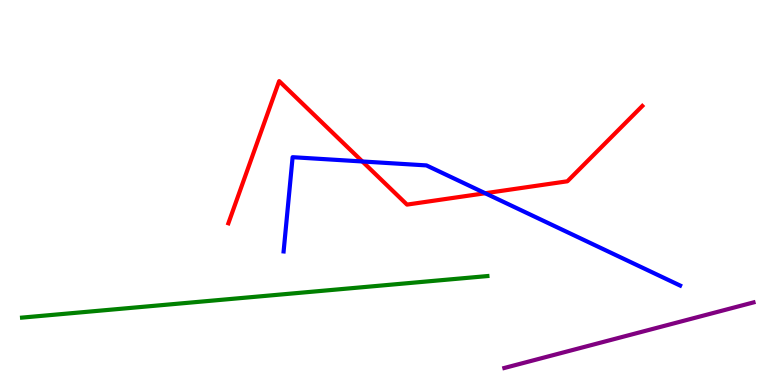[{'lines': ['blue', 'red'], 'intersections': [{'x': 4.68, 'y': 5.81}, {'x': 6.26, 'y': 4.98}]}, {'lines': ['green', 'red'], 'intersections': []}, {'lines': ['purple', 'red'], 'intersections': []}, {'lines': ['blue', 'green'], 'intersections': []}, {'lines': ['blue', 'purple'], 'intersections': []}, {'lines': ['green', 'purple'], 'intersections': []}]